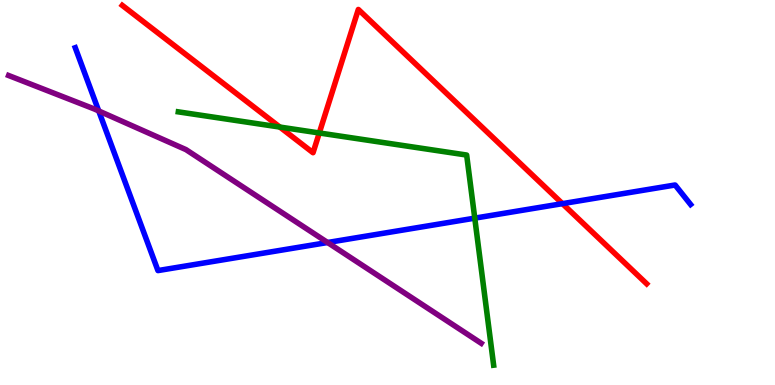[{'lines': ['blue', 'red'], 'intersections': [{'x': 7.26, 'y': 4.71}]}, {'lines': ['green', 'red'], 'intersections': [{'x': 3.61, 'y': 6.7}, {'x': 4.12, 'y': 6.55}]}, {'lines': ['purple', 'red'], 'intersections': []}, {'lines': ['blue', 'green'], 'intersections': [{'x': 6.13, 'y': 4.33}]}, {'lines': ['blue', 'purple'], 'intersections': [{'x': 1.27, 'y': 7.12}, {'x': 4.23, 'y': 3.7}]}, {'lines': ['green', 'purple'], 'intersections': []}]